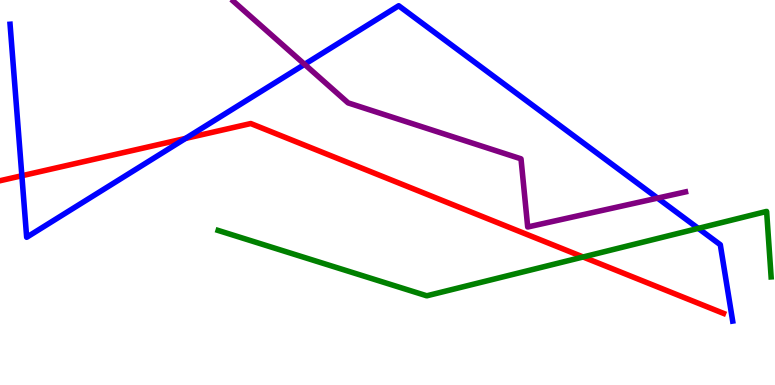[{'lines': ['blue', 'red'], 'intersections': [{'x': 0.282, 'y': 5.44}, {'x': 2.39, 'y': 6.4}]}, {'lines': ['green', 'red'], 'intersections': [{'x': 7.52, 'y': 3.32}]}, {'lines': ['purple', 'red'], 'intersections': []}, {'lines': ['blue', 'green'], 'intersections': [{'x': 9.01, 'y': 4.07}]}, {'lines': ['blue', 'purple'], 'intersections': [{'x': 3.93, 'y': 8.33}, {'x': 8.48, 'y': 4.85}]}, {'lines': ['green', 'purple'], 'intersections': []}]